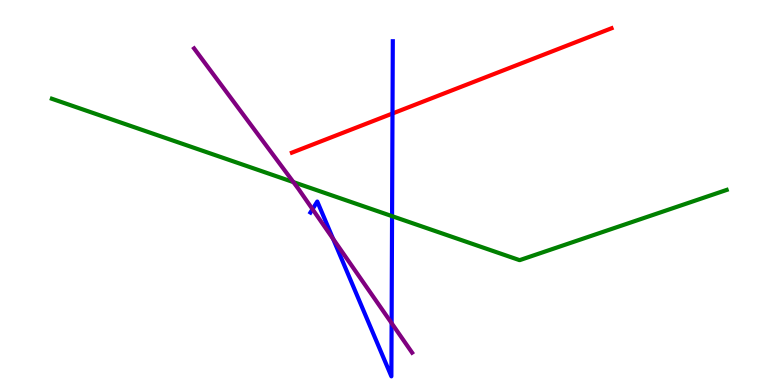[{'lines': ['blue', 'red'], 'intersections': [{'x': 5.06, 'y': 7.05}]}, {'lines': ['green', 'red'], 'intersections': []}, {'lines': ['purple', 'red'], 'intersections': []}, {'lines': ['blue', 'green'], 'intersections': [{'x': 5.06, 'y': 4.39}]}, {'lines': ['blue', 'purple'], 'intersections': [{'x': 4.03, 'y': 4.57}, {'x': 4.3, 'y': 3.8}, {'x': 5.05, 'y': 1.61}]}, {'lines': ['green', 'purple'], 'intersections': [{'x': 3.79, 'y': 5.27}]}]